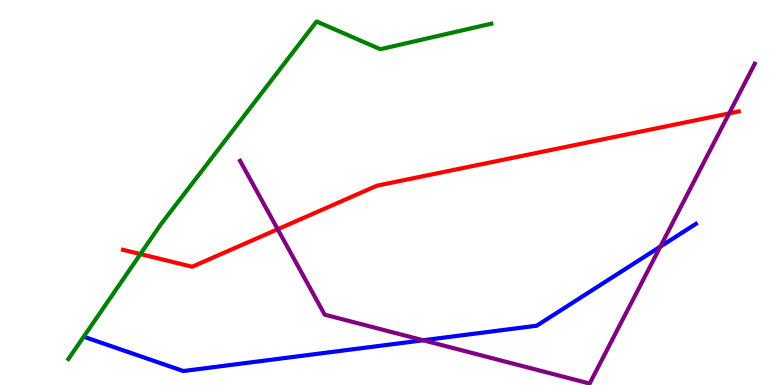[{'lines': ['blue', 'red'], 'intersections': []}, {'lines': ['green', 'red'], 'intersections': [{'x': 1.81, 'y': 3.4}]}, {'lines': ['purple', 'red'], 'intersections': [{'x': 3.58, 'y': 4.05}, {'x': 9.41, 'y': 7.05}]}, {'lines': ['blue', 'green'], 'intersections': []}, {'lines': ['blue', 'purple'], 'intersections': [{'x': 5.46, 'y': 1.16}, {'x': 8.52, 'y': 3.59}]}, {'lines': ['green', 'purple'], 'intersections': []}]